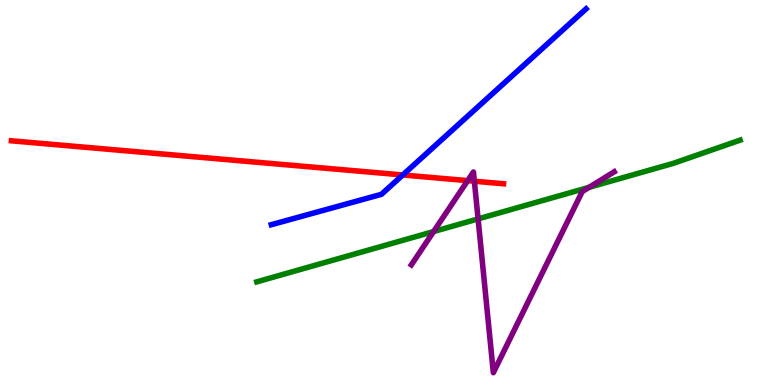[{'lines': ['blue', 'red'], 'intersections': [{'x': 5.2, 'y': 5.46}]}, {'lines': ['green', 'red'], 'intersections': []}, {'lines': ['purple', 'red'], 'intersections': [{'x': 6.03, 'y': 5.31}, {'x': 6.12, 'y': 5.29}]}, {'lines': ['blue', 'green'], 'intersections': []}, {'lines': ['blue', 'purple'], 'intersections': []}, {'lines': ['green', 'purple'], 'intersections': [{'x': 5.59, 'y': 3.99}, {'x': 6.17, 'y': 4.31}, {'x': 7.6, 'y': 5.14}]}]